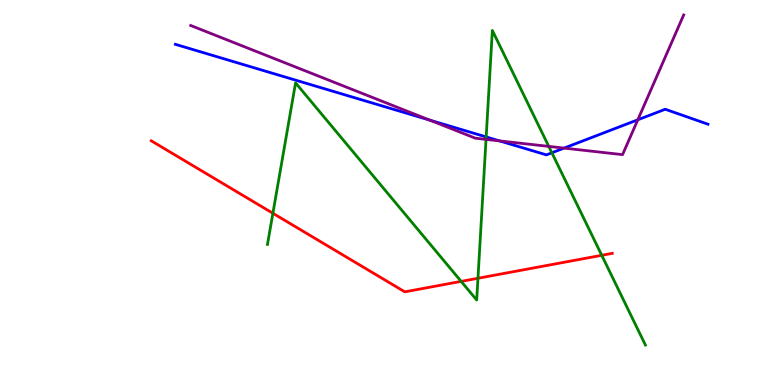[{'lines': ['blue', 'red'], 'intersections': []}, {'lines': ['green', 'red'], 'intersections': [{'x': 3.52, 'y': 4.46}, {'x': 5.95, 'y': 2.69}, {'x': 6.17, 'y': 2.77}, {'x': 7.76, 'y': 3.37}]}, {'lines': ['purple', 'red'], 'intersections': []}, {'lines': ['blue', 'green'], 'intersections': [{'x': 6.27, 'y': 6.44}, {'x': 7.12, 'y': 6.03}]}, {'lines': ['blue', 'purple'], 'intersections': [{'x': 5.54, 'y': 6.88}, {'x': 6.44, 'y': 6.34}, {'x': 7.28, 'y': 6.15}, {'x': 8.23, 'y': 6.89}]}, {'lines': ['green', 'purple'], 'intersections': [{'x': 6.27, 'y': 6.38}, {'x': 7.08, 'y': 6.2}]}]